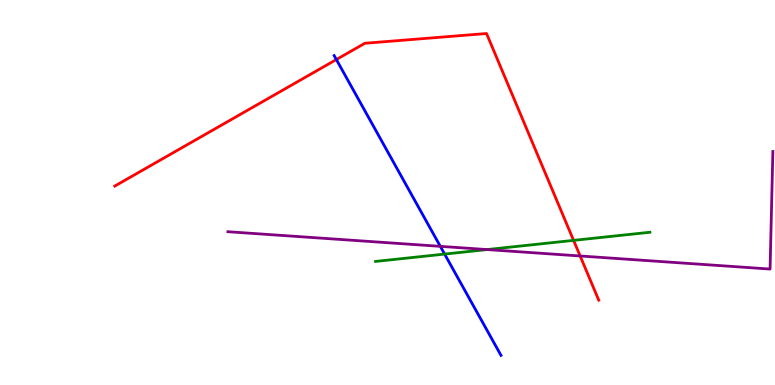[{'lines': ['blue', 'red'], 'intersections': [{'x': 4.34, 'y': 8.45}]}, {'lines': ['green', 'red'], 'intersections': [{'x': 7.4, 'y': 3.76}]}, {'lines': ['purple', 'red'], 'intersections': [{'x': 7.49, 'y': 3.35}]}, {'lines': ['blue', 'green'], 'intersections': [{'x': 5.74, 'y': 3.4}]}, {'lines': ['blue', 'purple'], 'intersections': [{'x': 5.68, 'y': 3.6}]}, {'lines': ['green', 'purple'], 'intersections': [{'x': 6.29, 'y': 3.52}]}]